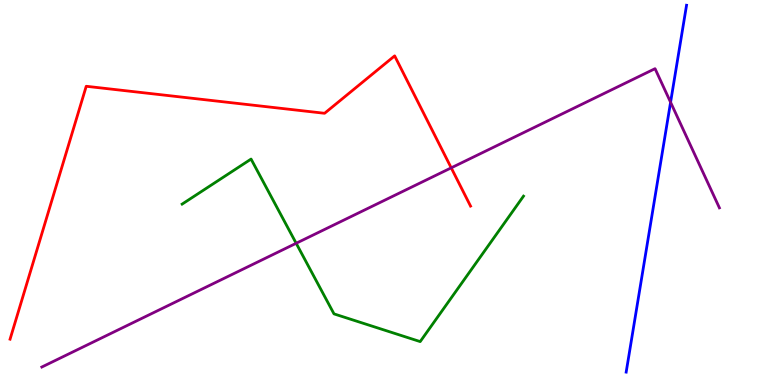[{'lines': ['blue', 'red'], 'intersections': []}, {'lines': ['green', 'red'], 'intersections': []}, {'lines': ['purple', 'red'], 'intersections': [{'x': 5.82, 'y': 5.64}]}, {'lines': ['blue', 'green'], 'intersections': []}, {'lines': ['blue', 'purple'], 'intersections': [{'x': 8.65, 'y': 7.34}]}, {'lines': ['green', 'purple'], 'intersections': [{'x': 3.82, 'y': 3.68}]}]